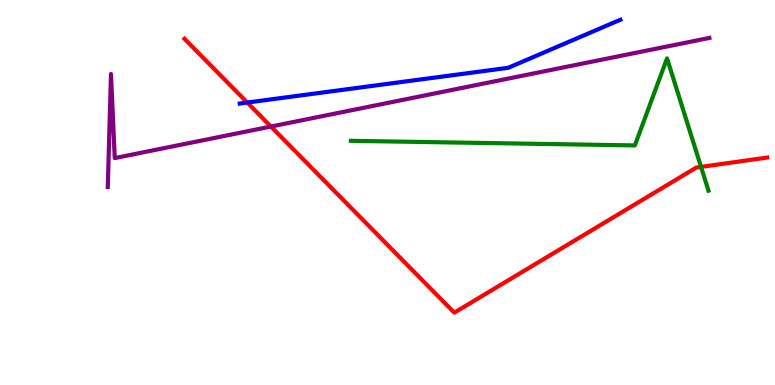[{'lines': ['blue', 'red'], 'intersections': [{'x': 3.19, 'y': 7.34}]}, {'lines': ['green', 'red'], 'intersections': [{'x': 9.05, 'y': 5.67}]}, {'lines': ['purple', 'red'], 'intersections': [{'x': 3.5, 'y': 6.71}]}, {'lines': ['blue', 'green'], 'intersections': []}, {'lines': ['blue', 'purple'], 'intersections': []}, {'lines': ['green', 'purple'], 'intersections': []}]